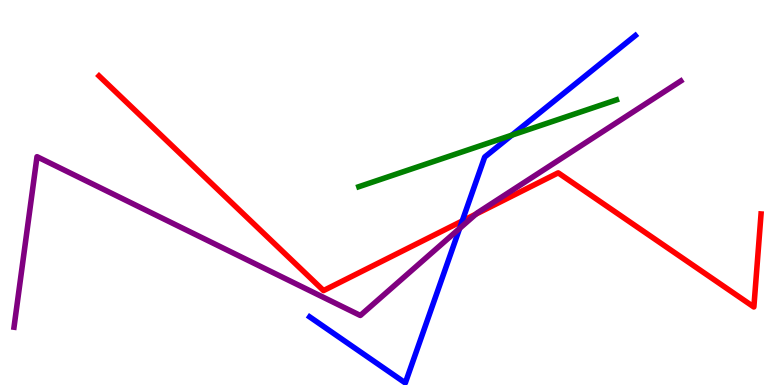[{'lines': ['blue', 'red'], 'intersections': [{'x': 5.96, 'y': 4.26}]}, {'lines': ['green', 'red'], 'intersections': []}, {'lines': ['purple', 'red'], 'intersections': [{'x': 6.14, 'y': 4.44}]}, {'lines': ['blue', 'green'], 'intersections': [{'x': 6.6, 'y': 6.49}]}, {'lines': ['blue', 'purple'], 'intersections': [{'x': 5.93, 'y': 4.07}]}, {'lines': ['green', 'purple'], 'intersections': []}]